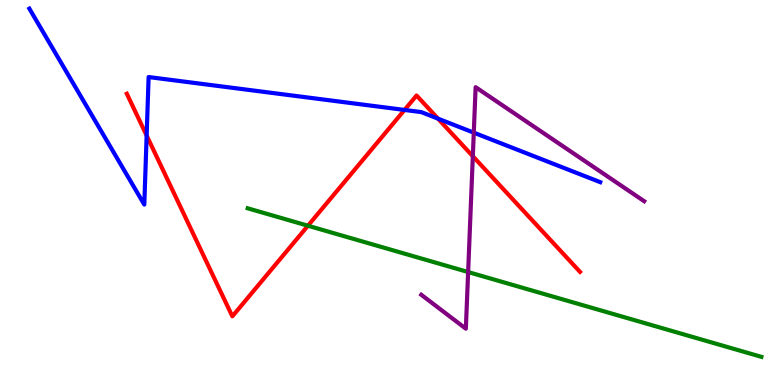[{'lines': ['blue', 'red'], 'intersections': [{'x': 1.89, 'y': 6.48}, {'x': 5.22, 'y': 7.14}, {'x': 5.65, 'y': 6.92}]}, {'lines': ['green', 'red'], 'intersections': [{'x': 3.97, 'y': 4.14}]}, {'lines': ['purple', 'red'], 'intersections': [{'x': 6.1, 'y': 5.94}]}, {'lines': ['blue', 'green'], 'intersections': []}, {'lines': ['blue', 'purple'], 'intersections': [{'x': 6.11, 'y': 6.55}]}, {'lines': ['green', 'purple'], 'intersections': [{'x': 6.04, 'y': 2.93}]}]